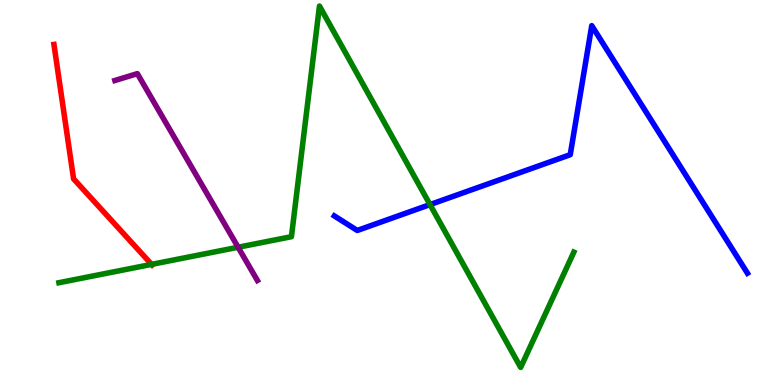[{'lines': ['blue', 'red'], 'intersections': []}, {'lines': ['green', 'red'], 'intersections': [{'x': 1.96, 'y': 3.13}]}, {'lines': ['purple', 'red'], 'intersections': []}, {'lines': ['blue', 'green'], 'intersections': [{'x': 5.55, 'y': 4.69}]}, {'lines': ['blue', 'purple'], 'intersections': []}, {'lines': ['green', 'purple'], 'intersections': [{'x': 3.07, 'y': 3.58}]}]